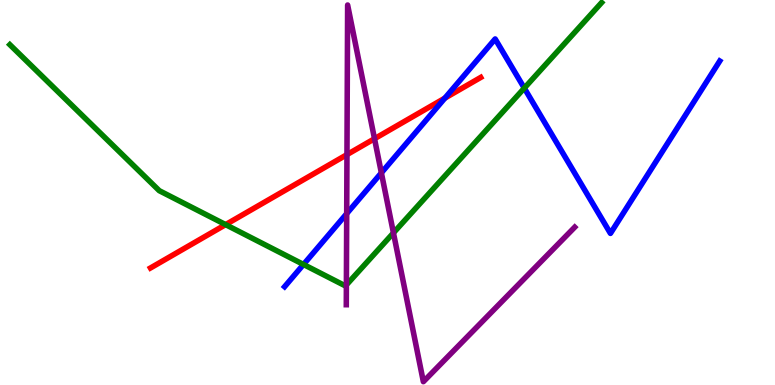[{'lines': ['blue', 'red'], 'intersections': [{'x': 5.74, 'y': 7.45}]}, {'lines': ['green', 'red'], 'intersections': [{'x': 2.91, 'y': 4.17}]}, {'lines': ['purple', 'red'], 'intersections': [{'x': 4.48, 'y': 5.98}, {'x': 4.83, 'y': 6.4}]}, {'lines': ['blue', 'green'], 'intersections': [{'x': 3.92, 'y': 3.13}, {'x': 6.77, 'y': 7.71}]}, {'lines': ['blue', 'purple'], 'intersections': [{'x': 4.47, 'y': 4.45}, {'x': 4.92, 'y': 5.51}]}, {'lines': ['green', 'purple'], 'intersections': [{'x': 4.47, 'y': 2.6}, {'x': 5.08, 'y': 3.95}]}]